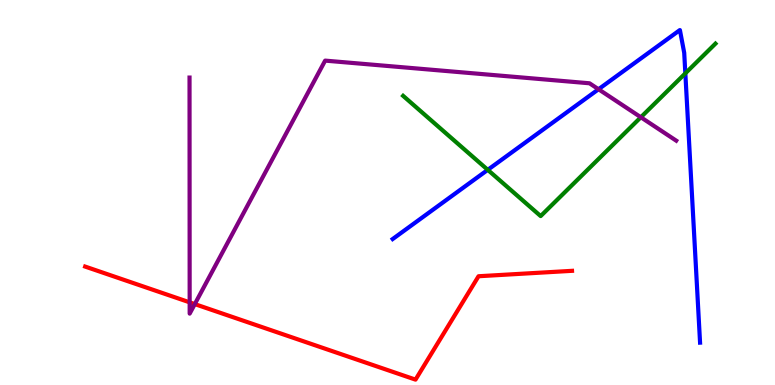[{'lines': ['blue', 'red'], 'intersections': []}, {'lines': ['green', 'red'], 'intersections': []}, {'lines': ['purple', 'red'], 'intersections': [{'x': 2.45, 'y': 2.15}, {'x': 2.51, 'y': 2.1}]}, {'lines': ['blue', 'green'], 'intersections': [{'x': 6.29, 'y': 5.59}, {'x': 8.84, 'y': 8.09}]}, {'lines': ['blue', 'purple'], 'intersections': [{'x': 7.72, 'y': 7.68}]}, {'lines': ['green', 'purple'], 'intersections': [{'x': 8.27, 'y': 6.95}]}]